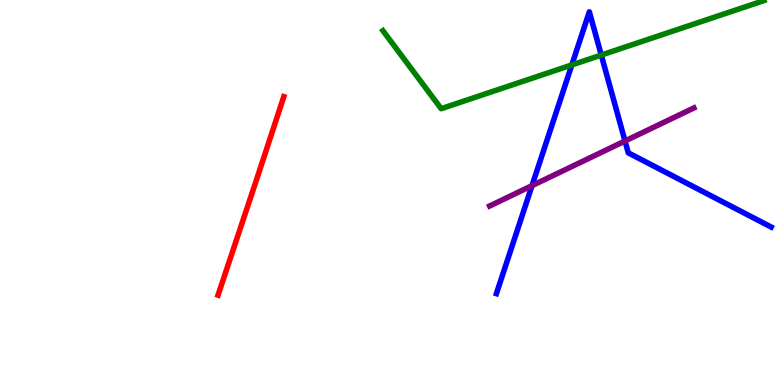[{'lines': ['blue', 'red'], 'intersections': []}, {'lines': ['green', 'red'], 'intersections': []}, {'lines': ['purple', 'red'], 'intersections': []}, {'lines': ['blue', 'green'], 'intersections': [{'x': 7.38, 'y': 8.31}, {'x': 7.76, 'y': 8.57}]}, {'lines': ['blue', 'purple'], 'intersections': [{'x': 6.86, 'y': 5.18}, {'x': 8.06, 'y': 6.34}]}, {'lines': ['green', 'purple'], 'intersections': []}]